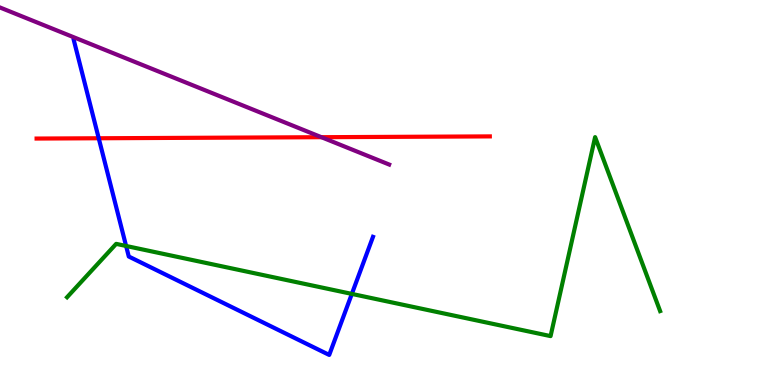[{'lines': ['blue', 'red'], 'intersections': [{'x': 1.27, 'y': 6.41}]}, {'lines': ['green', 'red'], 'intersections': []}, {'lines': ['purple', 'red'], 'intersections': [{'x': 4.15, 'y': 6.44}]}, {'lines': ['blue', 'green'], 'intersections': [{'x': 1.63, 'y': 3.61}, {'x': 4.54, 'y': 2.37}]}, {'lines': ['blue', 'purple'], 'intersections': []}, {'lines': ['green', 'purple'], 'intersections': []}]